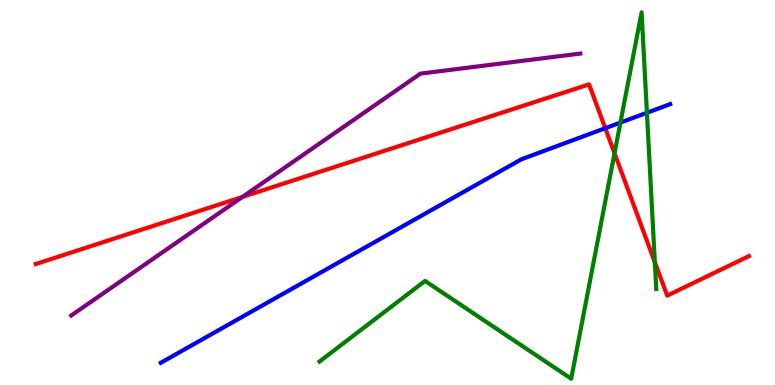[{'lines': ['blue', 'red'], 'intersections': [{'x': 7.81, 'y': 6.67}]}, {'lines': ['green', 'red'], 'intersections': [{'x': 7.93, 'y': 6.02}, {'x': 8.45, 'y': 3.19}]}, {'lines': ['purple', 'red'], 'intersections': [{'x': 3.13, 'y': 4.88}]}, {'lines': ['blue', 'green'], 'intersections': [{'x': 8.01, 'y': 6.82}, {'x': 8.35, 'y': 7.07}]}, {'lines': ['blue', 'purple'], 'intersections': []}, {'lines': ['green', 'purple'], 'intersections': []}]